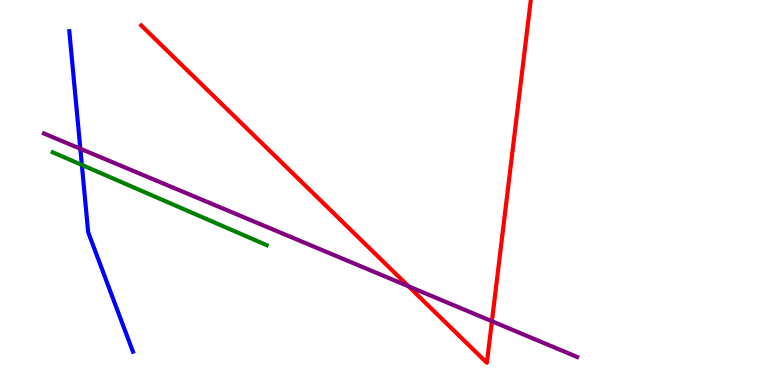[{'lines': ['blue', 'red'], 'intersections': []}, {'lines': ['green', 'red'], 'intersections': []}, {'lines': ['purple', 'red'], 'intersections': [{'x': 5.27, 'y': 2.56}, {'x': 6.35, 'y': 1.66}]}, {'lines': ['blue', 'green'], 'intersections': [{'x': 1.06, 'y': 5.72}]}, {'lines': ['blue', 'purple'], 'intersections': [{'x': 1.04, 'y': 6.14}]}, {'lines': ['green', 'purple'], 'intersections': []}]